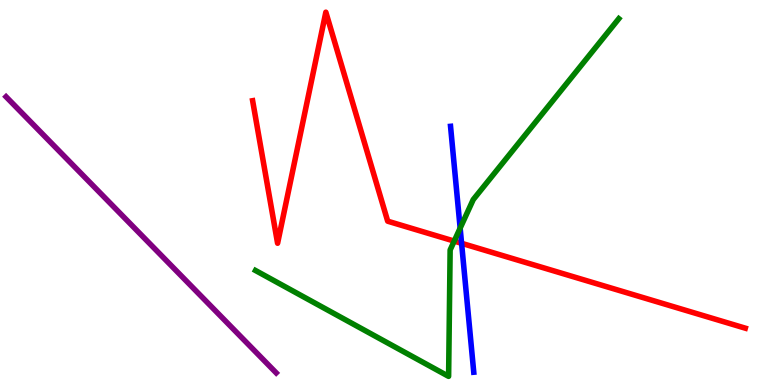[{'lines': ['blue', 'red'], 'intersections': [{'x': 5.96, 'y': 3.68}]}, {'lines': ['green', 'red'], 'intersections': [{'x': 5.86, 'y': 3.74}]}, {'lines': ['purple', 'red'], 'intersections': []}, {'lines': ['blue', 'green'], 'intersections': [{'x': 5.94, 'y': 4.07}]}, {'lines': ['blue', 'purple'], 'intersections': []}, {'lines': ['green', 'purple'], 'intersections': []}]